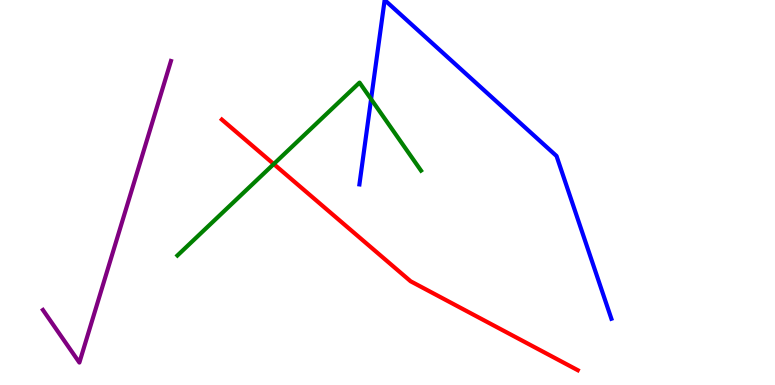[{'lines': ['blue', 'red'], 'intersections': []}, {'lines': ['green', 'red'], 'intersections': [{'x': 3.53, 'y': 5.74}]}, {'lines': ['purple', 'red'], 'intersections': []}, {'lines': ['blue', 'green'], 'intersections': [{'x': 4.79, 'y': 7.42}]}, {'lines': ['blue', 'purple'], 'intersections': []}, {'lines': ['green', 'purple'], 'intersections': []}]